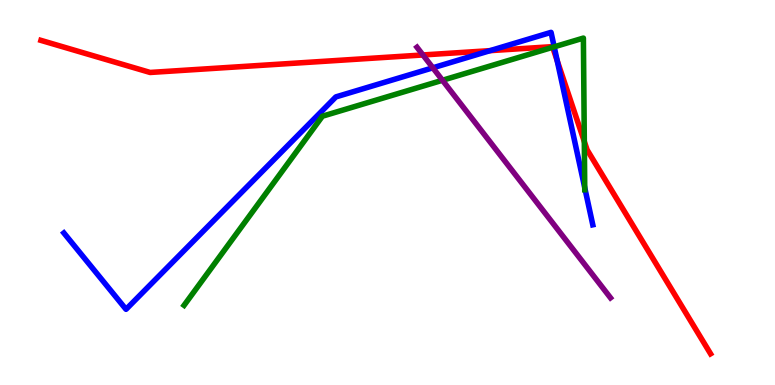[{'lines': ['blue', 'red'], 'intersections': [{'x': 6.32, 'y': 8.68}, {'x': 7.19, 'y': 8.42}]}, {'lines': ['green', 'red'], 'intersections': [{'x': 7.13, 'y': 8.77}, {'x': 7.54, 'y': 6.32}]}, {'lines': ['purple', 'red'], 'intersections': [{'x': 5.46, 'y': 8.57}]}, {'lines': ['blue', 'green'], 'intersections': [{'x': 7.15, 'y': 8.78}, {'x': 7.54, 'y': 5.12}]}, {'lines': ['blue', 'purple'], 'intersections': [{'x': 5.59, 'y': 8.24}]}, {'lines': ['green', 'purple'], 'intersections': [{'x': 5.71, 'y': 7.92}]}]